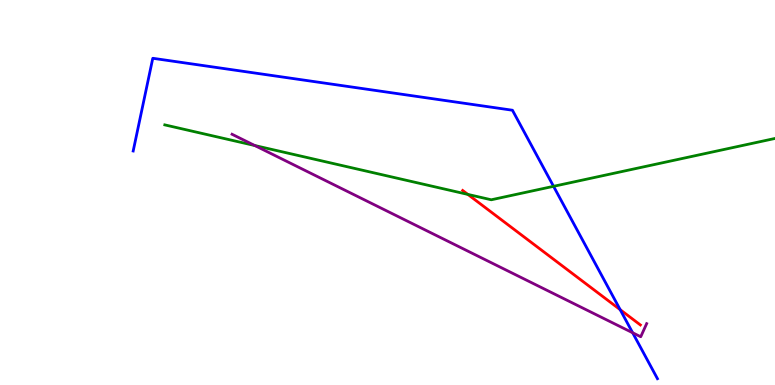[{'lines': ['blue', 'red'], 'intersections': [{'x': 8.0, 'y': 1.96}]}, {'lines': ['green', 'red'], 'intersections': [{'x': 6.04, 'y': 4.95}]}, {'lines': ['purple', 'red'], 'intersections': []}, {'lines': ['blue', 'green'], 'intersections': [{'x': 7.14, 'y': 5.16}]}, {'lines': ['blue', 'purple'], 'intersections': [{'x': 8.16, 'y': 1.36}]}, {'lines': ['green', 'purple'], 'intersections': [{'x': 3.29, 'y': 6.22}]}]